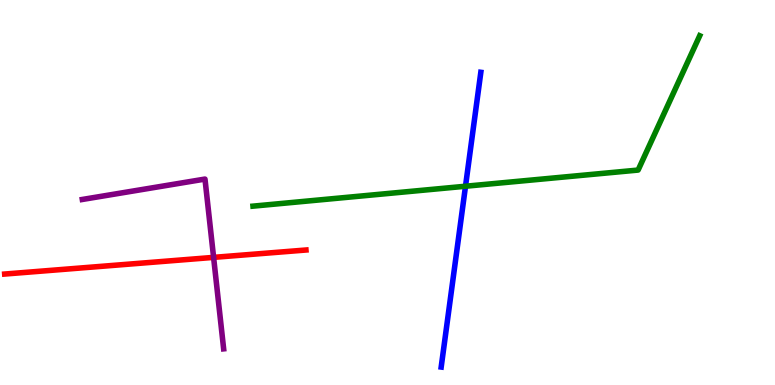[{'lines': ['blue', 'red'], 'intersections': []}, {'lines': ['green', 'red'], 'intersections': []}, {'lines': ['purple', 'red'], 'intersections': [{'x': 2.76, 'y': 3.31}]}, {'lines': ['blue', 'green'], 'intersections': [{'x': 6.01, 'y': 5.16}]}, {'lines': ['blue', 'purple'], 'intersections': []}, {'lines': ['green', 'purple'], 'intersections': []}]